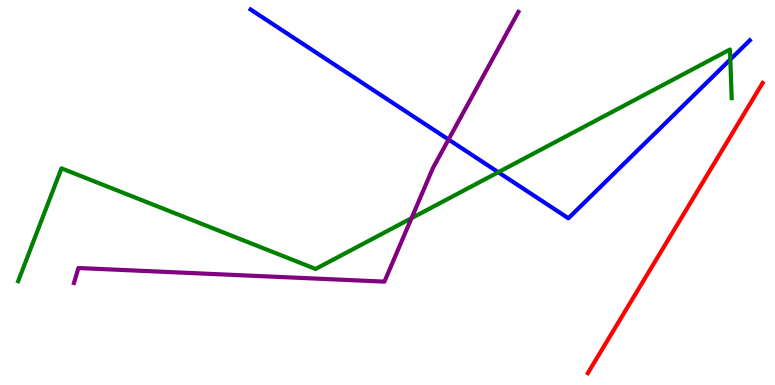[{'lines': ['blue', 'red'], 'intersections': []}, {'lines': ['green', 'red'], 'intersections': []}, {'lines': ['purple', 'red'], 'intersections': []}, {'lines': ['blue', 'green'], 'intersections': [{'x': 6.43, 'y': 5.53}, {'x': 9.42, 'y': 8.46}]}, {'lines': ['blue', 'purple'], 'intersections': [{'x': 5.79, 'y': 6.38}]}, {'lines': ['green', 'purple'], 'intersections': [{'x': 5.31, 'y': 4.33}]}]